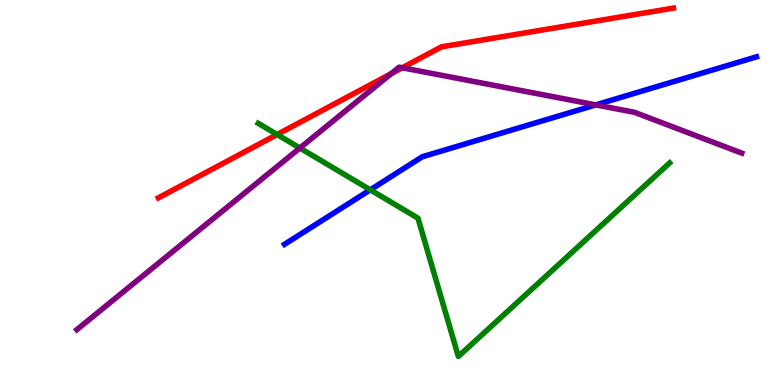[{'lines': ['blue', 'red'], 'intersections': []}, {'lines': ['green', 'red'], 'intersections': [{'x': 3.58, 'y': 6.51}]}, {'lines': ['purple', 'red'], 'intersections': [{'x': 5.05, 'y': 8.09}, {'x': 5.19, 'y': 8.24}]}, {'lines': ['blue', 'green'], 'intersections': [{'x': 4.78, 'y': 5.07}]}, {'lines': ['blue', 'purple'], 'intersections': [{'x': 7.69, 'y': 7.28}]}, {'lines': ['green', 'purple'], 'intersections': [{'x': 3.87, 'y': 6.16}]}]